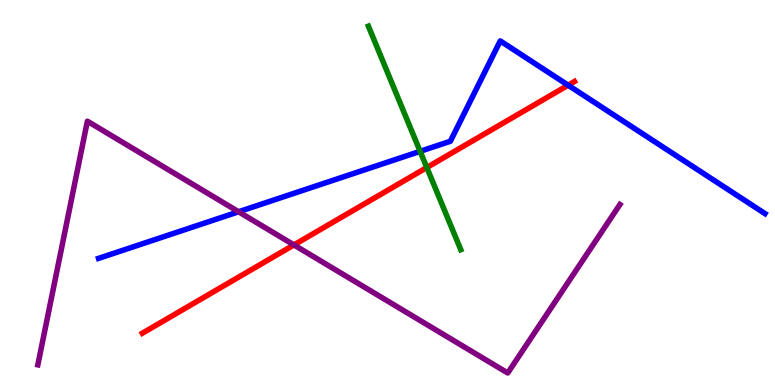[{'lines': ['blue', 'red'], 'intersections': [{'x': 7.33, 'y': 7.79}]}, {'lines': ['green', 'red'], 'intersections': [{'x': 5.51, 'y': 5.65}]}, {'lines': ['purple', 'red'], 'intersections': [{'x': 3.79, 'y': 3.64}]}, {'lines': ['blue', 'green'], 'intersections': [{'x': 5.42, 'y': 6.07}]}, {'lines': ['blue', 'purple'], 'intersections': [{'x': 3.08, 'y': 4.5}]}, {'lines': ['green', 'purple'], 'intersections': []}]